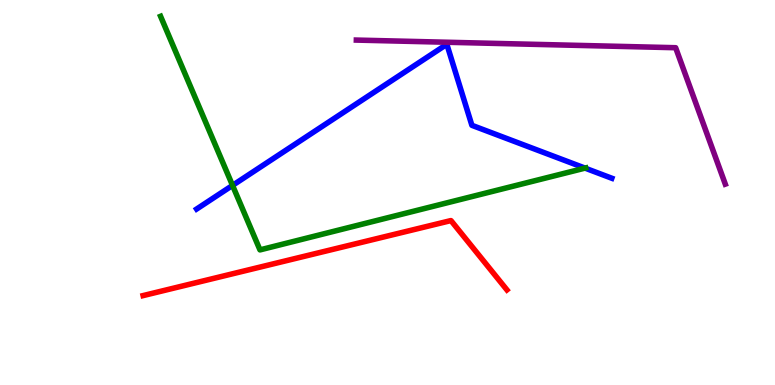[{'lines': ['blue', 'red'], 'intersections': []}, {'lines': ['green', 'red'], 'intersections': []}, {'lines': ['purple', 'red'], 'intersections': []}, {'lines': ['blue', 'green'], 'intersections': [{'x': 3.0, 'y': 5.18}, {'x': 7.55, 'y': 5.63}]}, {'lines': ['blue', 'purple'], 'intersections': []}, {'lines': ['green', 'purple'], 'intersections': []}]